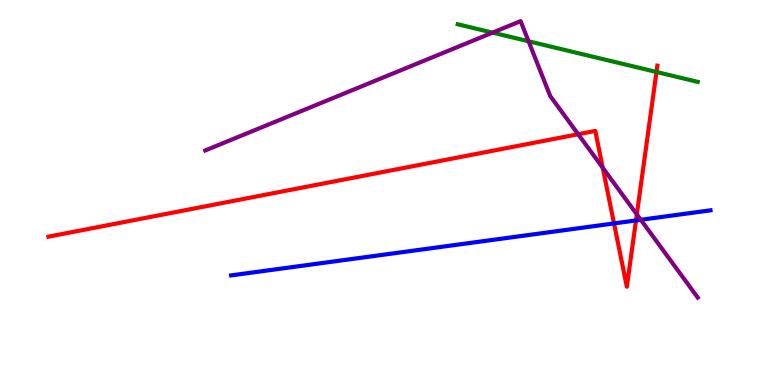[{'lines': ['blue', 'red'], 'intersections': [{'x': 7.92, 'y': 4.2}, {'x': 8.21, 'y': 4.27}]}, {'lines': ['green', 'red'], 'intersections': [{'x': 8.47, 'y': 8.13}]}, {'lines': ['purple', 'red'], 'intersections': [{'x': 7.46, 'y': 6.51}, {'x': 7.78, 'y': 5.64}, {'x': 8.22, 'y': 4.43}]}, {'lines': ['blue', 'green'], 'intersections': []}, {'lines': ['blue', 'purple'], 'intersections': [{'x': 8.27, 'y': 4.29}]}, {'lines': ['green', 'purple'], 'intersections': [{'x': 6.36, 'y': 9.15}, {'x': 6.82, 'y': 8.93}]}]